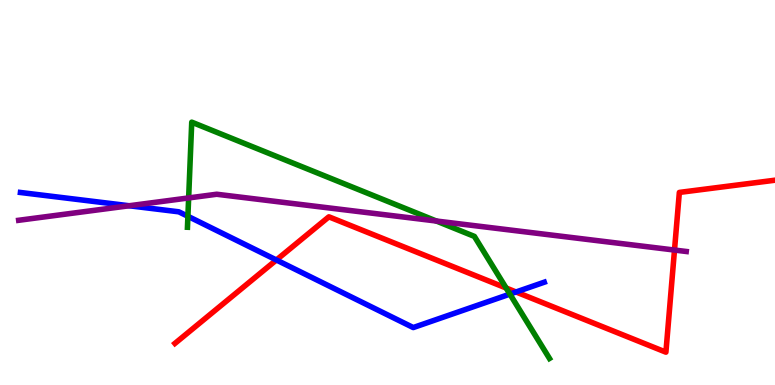[{'lines': ['blue', 'red'], 'intersections': [{'x': 3.57, 'y': 3.25}, {'x': 6.66, 'y': 2.42}]}, {'lines': ['green', 'red'], 'intersections': [{'x': 6.53, 'y': 2.52}]}, {'lines': ['purple', 'red'], 'intersections': [{'x': 8.7, 'y': 3.51}]}, {'lines': ['blue', 'green'], 'intersections': [{'x': 2.42, 'y': 4.38}, {'x': 6.58, 'y': 2.36}]}, {'lines': ['blue', 'purple'], 'intersections': [{'x': 1.67, 'y': 4.66}]}, {'lines': ['green', 'purple'], 'intersections': [{'x': 2.43, 'y': 4.86}, {'x': 5.63, 'y': 4.26}]}]